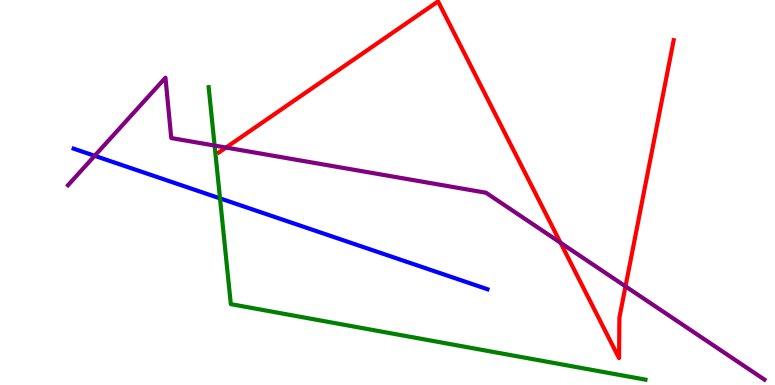[{'lines': ['blue', 'red'], 'intersections': []}, {'lines': ['green', 'red'], 'intersections': []}, {'lines': ['purple', 'red'], 'intersections': [{'x': 2.92, 'y': 6.17}, {'x': 7.23, 'y': 3.69}, {'x': 8.07, 'y': 2.56}]}, {'lines': ['blue', 'green'], 'intersections': [{'x': 2.84, 'y': 4.85}]}, {'lines': ['blue', 'purple'], 'intersections': [{'x': 1.22, 'y': 5.95}]}, {'lines': ['green', 'purple'], 'intersections': [{'x': 2.77, 'y': 6.22}]}]